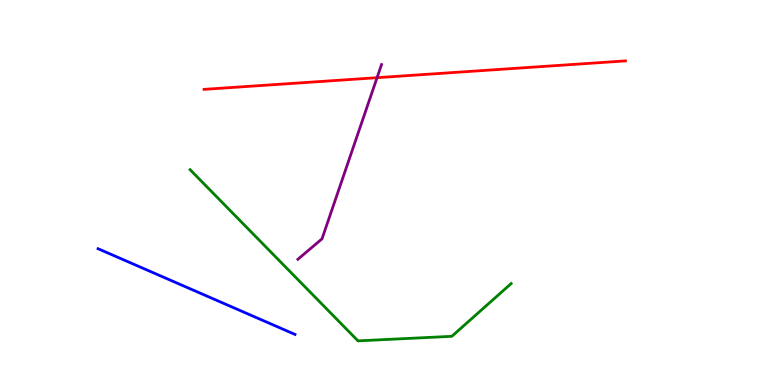[{'lines': ['blue', 'red'], 'intersections': []}, {'lines': ['green', 'red'], 'intersections': []}, {'lines': ['purple', 'red'], 'intersections': [{'x': 4.87, 'y': 7.98}]}, {'lines': ['blue', 'green'], 'intersections': []}, {'lines': ['blue', 'purple'], 'intersections': []}, {'lines': ['green', 'purple'], 'intersections': []}]